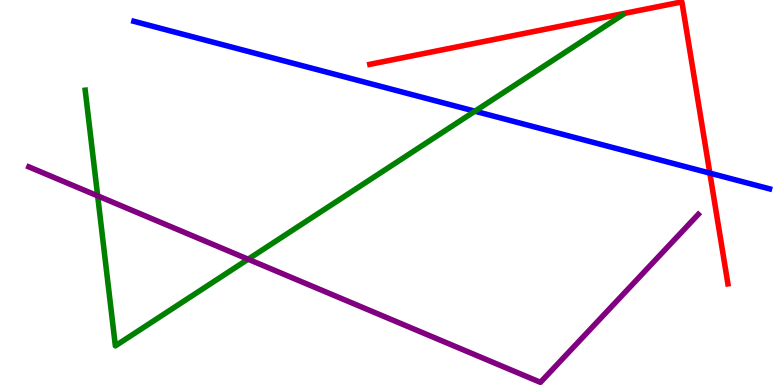[{'lines': ['blue', 'red'], 'intersections': [{'x': 9.16, 'y': 5.5}]}, {'lines': ['green', 'red'], 'intersections': []}, {'lines': ['purple', 'red'], 'intersections': []}, {'lines': ['blue', 'green'], 'intersections': [{'x': 6.13, 'y': 7.11}]}, {'lines': ['blue', 'purple'], 'intersections': []}, {'lines': ['green', 'purple'], 'intersections': [{'x': 1.26, 'y': 4.91}, {'x': 3.2, 'y': 3.27}]}]